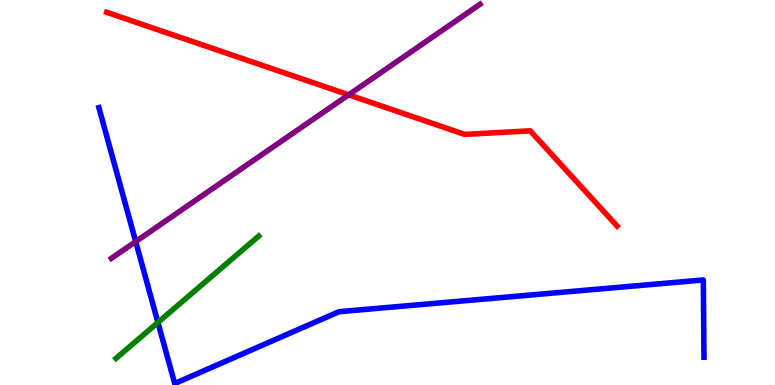[{'lines': ['blue', 'red'], 'intersections': []}, {'lines': ['green', 'red'], 'intersections': []}, {'lines': ['purple', 'red'], 'intersections': [{'x': 4.5, 'y': 7.54}]}, {'lines': ['blue', 'green'], 'intersections': [{'x': 2.04, 'y': 1.62}]}, {'lines': ['blue', 'purple'], 'intersections': [{'x': 1.75, 'y': 3.73}]}, {'lines': ['green', 'purple'], 'intersections': []}]